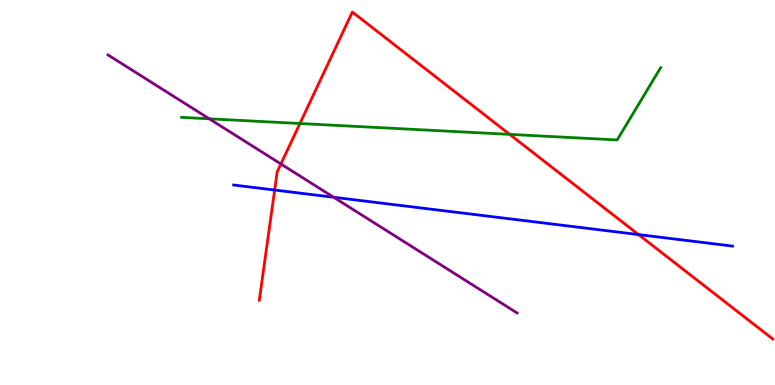[{'lines': ['blue', 'red'], 'intersections': [{'x': 3.54, 'y': 5.06}, {'x': 8.24, 'y': 3.91}]}, {'lines': ['green', 'red'], 'intersections': [{'x': 3.87, 'y': 6.79}, {'x': 6.58, 'y': 6.51}]}, {'lines': ['purple', 'red'], 'intersections': [{'x': 3.62, 'y': 5.74}]}, {'lines': ['blue', 'green'], 'intersections': []}, {'lines': ['blue', 'purple'], 'intersections': [{'x': 4.31, 'y': 4.88}]}, {'lines': ['green', 'purple'], 'intersections': [{'x': 2.7, 'y': 6.91}]}]